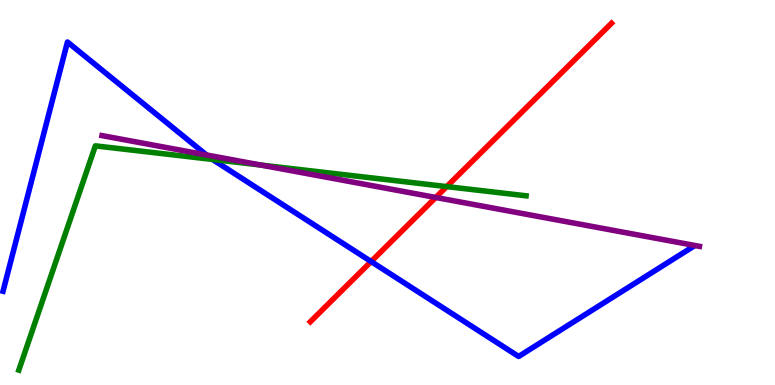[{'lines': ['blue', 'red'], 'intersections': [{'x': 4.79, 'y': 3.21}]}, {'lines': ['green', 'red'], 'intersections': [{'x': 5.76, 'y': 5.15}]}, {'lines': ['purple', 'red'], 'intersections': [{'x': 5.62, 'y': 4.87}]}, {'lines': ['blue', 'green'], 'intersections': [{'x': 2.74, 'y': 5.86}]}, {'lines': ['blue', 'purple'], 'intersections': [{'x': 2.66, 'y': 5.97}]}, {'lines': ['green', 'purple'], 'intersections': [{'x': 3.36, 'y': 5.71}]}]